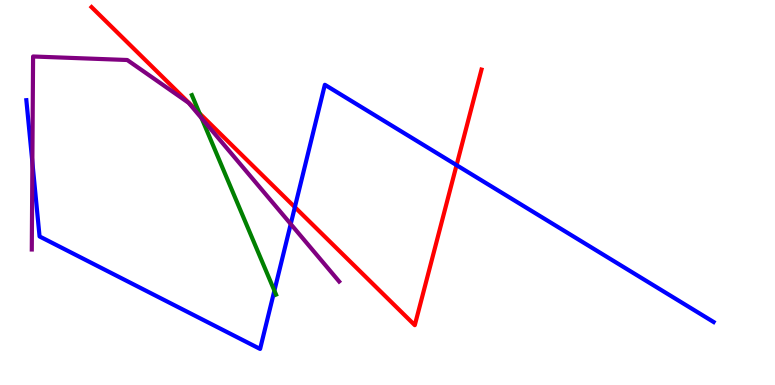[{'lines': ['blue', 'red'], 'intersections': [{'x': 3.8, 'y': 4.62}, {'x': 5.89, 'y': 5.71}]}, {'lines': ['green', 'red'], 'intersections': [{'x': 2.58, 'y': 7.05}]}, {'lines': ['purple', 'red'], 'intersections': []}, {'lines': ['blue', 'green'], 'intersections': [{'x': 3.54, 'y': 2.45}]}, {'lines': ['blue', 'purple'], 'intersections': [{'x': 0.418, 'y': 5.78}, {'x': 3.75, 'y': 4.18}]}, {'lines': ['green', 'purple'], 'intersections': [{'x': 2.6, 'y': 6.93}]}]